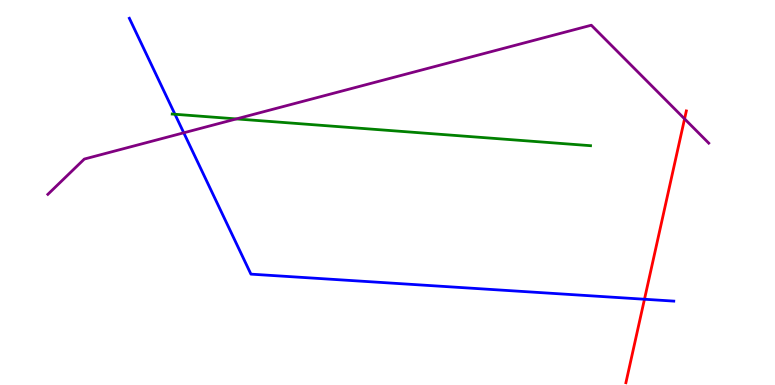[{'lines': ['blue', 'red'], 'intersections': [{'x': 8.32, 'y': 2.23}]}, {'lines': ['green', 'red'], 'intersections': []}, {'lines': ['purple', 'red'], 'intersections': [{'x': 8.83, 'y': 6.91}]}, {'lines': ['blue', 'green'], 'intersections': [{'x': 2.26, 'y': 7.03}]}, {'lines': ['blue', 'purple'], 'intersections': [{'x': 2.37, 'y': 6.55}]}, {'lines': ['green', 'purple'], 'intersections': [{'x': 3.05, 'y': 6.91}]}]